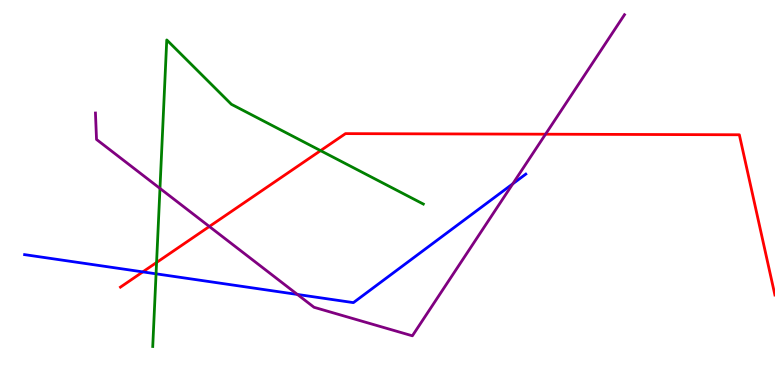[{'lines': ['blue', 'red'], 'intersections': [{'x': 1.84, 'y': 2.94}]}, {'lines': ['green', 'red'], 'intersections': [{'x': 2.02, 'y': 3.18}, {'x': 4.14, 'y': 6.09}]}, {'lines': ['purple', 'red'], 'intersections': [{'x': 2.7, 'y': 4.12}, {'x': 7.04, 'y': 6.51}]}, {'lines': ['blue', 'green'], 'intersections': [{'x': 2.01, 'y': 2.89}]}, {'lines': ['blue', 'purple'], 'intersections': [{'x': 3.84, 'y': 2.35}, {'x': 6.62, 'y': 5.23}]}, {'lines': ['green', 'purple'], 'intersections': [{'x': 2.06, 'y': 5.11}]}]